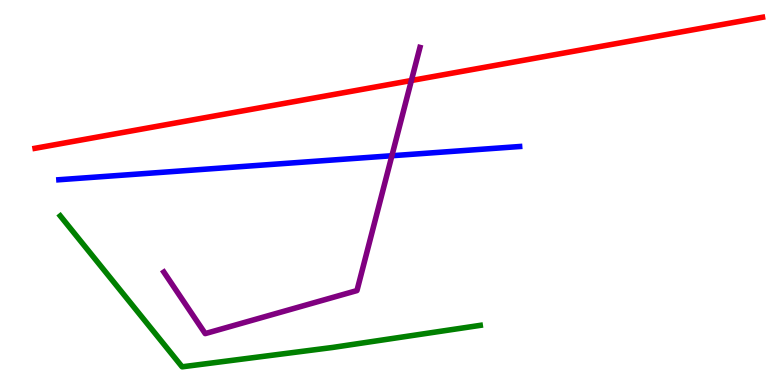[{'lines': ['blue', 'red'], 'intersections': []}, {'lines': ['green', 'red'], 'intersections': []}, {'lines': ['purple', 'red'], 'intersections': [{'x': 5.31, 'y': 7.91}]}, {'lines': ['blue', 'green'], 'intersections': []}, {'lines': ['blue', 'purple'], 'intersections': [{'x': 5.06, 'y': 5.95}]}, {'lines': ['green', 'purple'], 'intersections': []}]